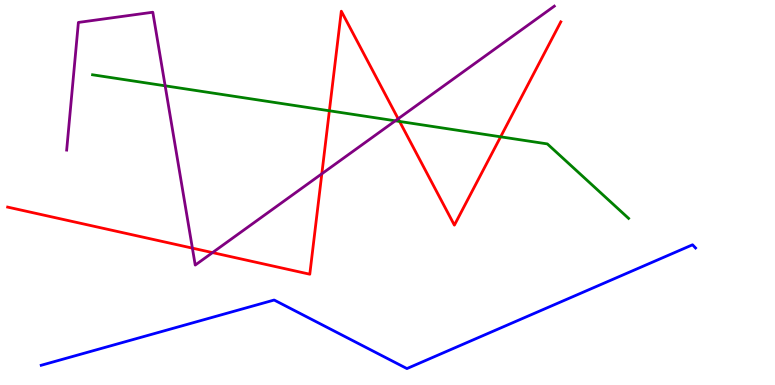[{'lines': ['blue', 'red'], 'intersections': []}, {'lines': ['green', 'red'], 'intersections': [{'x': 4.25, 'y': 7.12}, {'x': 5.16, 'y': 6.85}, {'x': 6.46, 'y': 6.45}]}, {'lines': ['purple', 'red'], 'intersections': [{'x': 2.48, 'y': 3.56}, {'x': 2.74, 'y': 3.44}, {'x': 4.15, 'y': 5.49}, {'x': 5.14, 'y': 6.92}]}, {'lines': ['blue', 'green'], 'intersections': []}, {'lines': ['blue', 'purple'], 'intersections': []}, {'lines': ['green', 'purple'], 'intersections': [{'x': 2.13, 'y': 7.77}, {'x': 5.1, 'y': 6.86}]}]